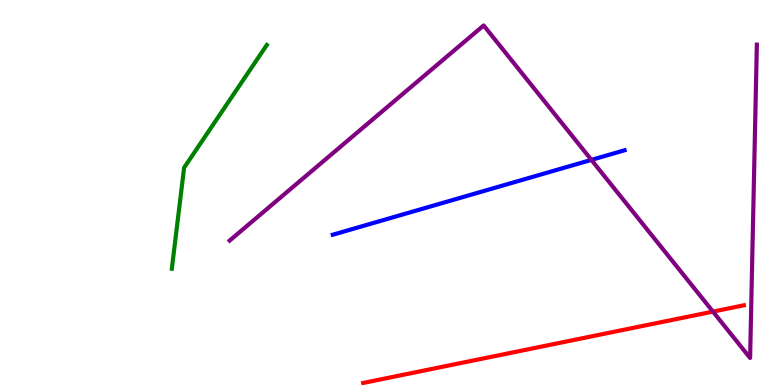[{'lines': ['blue', 'red'], 'intersections': []}, {'lines': ['green', 'red'], 'intersections': []}, {'lines': ['purple', 'red'], 'intersections': [{'x': 9.2, 'y': 1.91}]}, {'lines': ['blue', 'green'], 'intersections': []}, {'lines': ['blue', 'purple'], 'intersections': [{'x': 7.63, 'y': 5.85}]}, {'lines': ['green', 'purple'], 'intersections': []}]